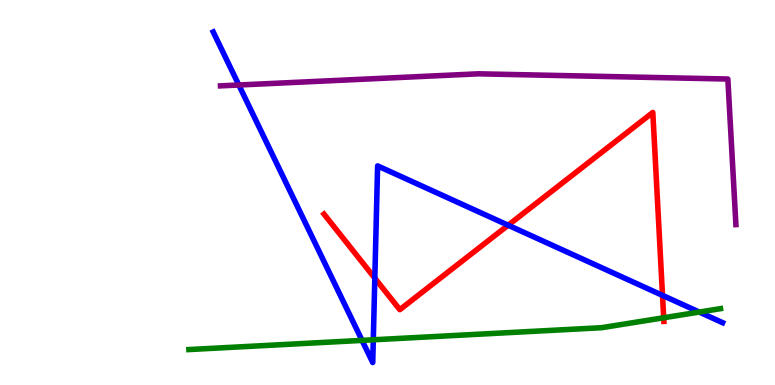[{'lines': ['blue', 'red'], 'intersections': [{'x': 4.84, 'y': 2.77}, {'x': 6.56, 'y': 4.15}, {'x': 8.55, 'y': 2.33}]}, {'lines': ['green', 'red'], 'intersections': [{'x': 8.56, 'y': 1.75}]}, {'lines': ['purple', 'red'], 'intersections': []}, {'lines': ['blue', 'green'], 'intersections': [{'x': 4.67, 'y': 1.16}, {'x': 4.82, 'y': 1.17}, {'x': 9.02, 'y': 1.89}]}, {'lines': ['blue', 'purple'], 'intersections': [{'x': 3.08, 'y': 7.79}]}, {'lines': ['green', 'purple'], 'intersections': []}]